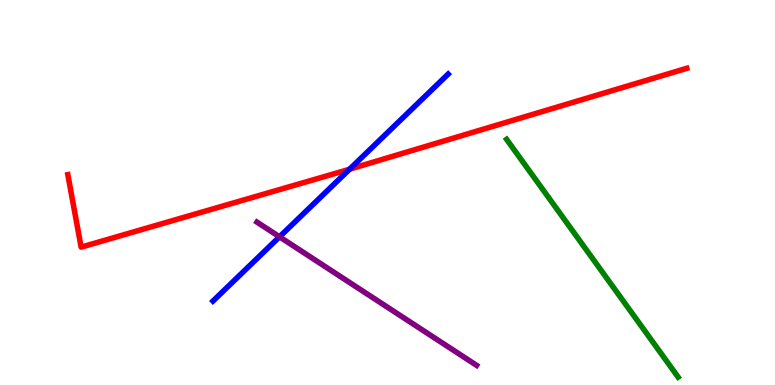[{'lines': ['blue', 'red'], 'intersections': [{'x': 4.51, 'y': 5.6}]}, {'lines': ['green', 'red'], 'intersections': []}, {'lines': ['purple', 'red'], 'intersections': []}, {'lines': ['blue', 'green'], 'intersections': []}, {'lines': ['blue', 'purple'], 'intersections': [{'x': 3.61, 'y': 3.85}]}, {'lines': ['green', 'purple'], 'intersections': []}]